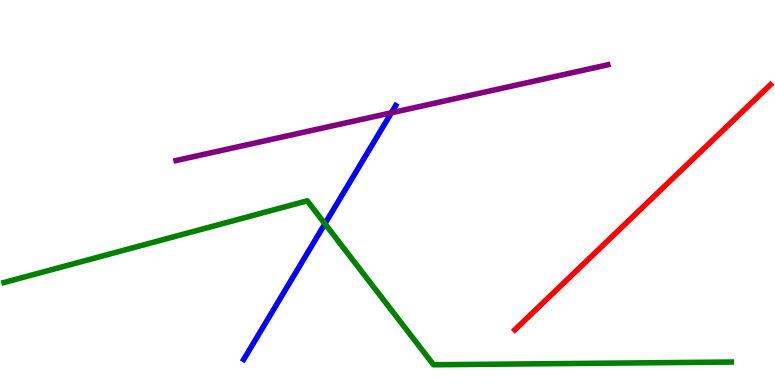[{'lines': ['blue', 'red'], 'intersections': []}, {'lines': ['green', 'red'], 'intersections': []}, {'lines': ['purple', 'red'], 'intersections': []}, {'lines': ['blue', 'green'], 'intersections': [{'x': 4.19, 'y': 4.19}]}, {'lines': ['blue', 'purple'], 'intersections': [{'x': 5.05, 'y': 7.07}]}, {'lines': ['green', 'purple'], 'intersections': []}]